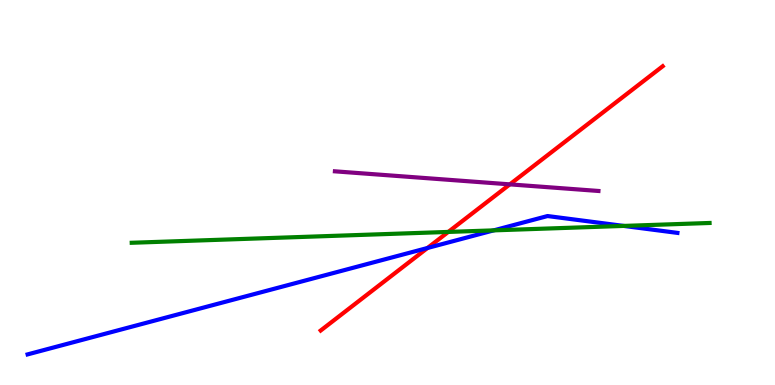[{'lines': ['blue', 'red'], 'intersections': [{'x': 5.52, 'y': 3.56}]}, {'lines': ['green', 'red'], 'intersections': [{'x': 5.78, 'y': 3.98}]}, {'lines': ['purple', 'red'], 'intersections': [{'x': 6.58, 'y': 5.21}]}, {'lines': ['blue', 'green'], 'intersections': [{'x': 6.37, 'y': 4.02}, {'x': 8.05, 'y': 4.13}]}, {'lines': ['blue', 'purple'], 'intersections': []}, {'lines': ['green', 'purple'], 'intersections': []}]